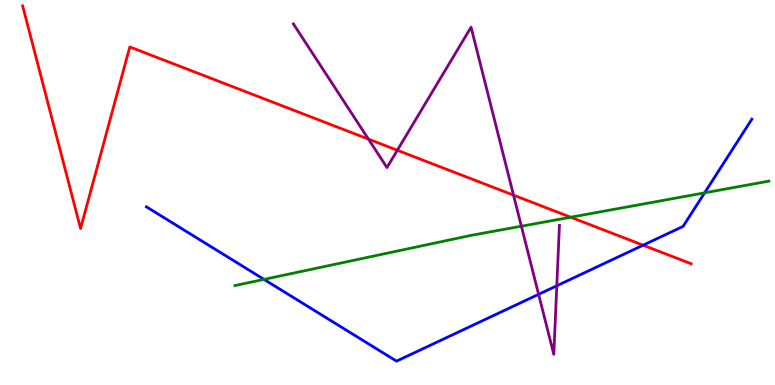[{'lines': ['blue', 'red'], 'intersections': [{'x': 8.3, 'y': 3.63}]}, {'lines': ['green', 'red'], 'intersections': [{'x': 7.36, 'y': 4.36}]}, {'lines': ['purple', 'red'], 'intersections': [{'x': 4.75, 'y': 6.39}, {'x': 5.13, 'y': 6.1}, {'x': 6.63, 'y': 4.93}]}, {'lines': ['blue', 'green'], 'intersections': [{'x': 3.41, 'y': 2.74}, {'x': 9.09, 'y': 4.99}]}, {'lines': ['blue', 'purple'], 'intersections': [{'x': 6.95, 'y': 2.36}, {'x': 7.18, 'y': 2.58}]}, {'lines': ['green', 'purple'], 'intersections': [{'x': 6.73, 'y': 4.12}]}]